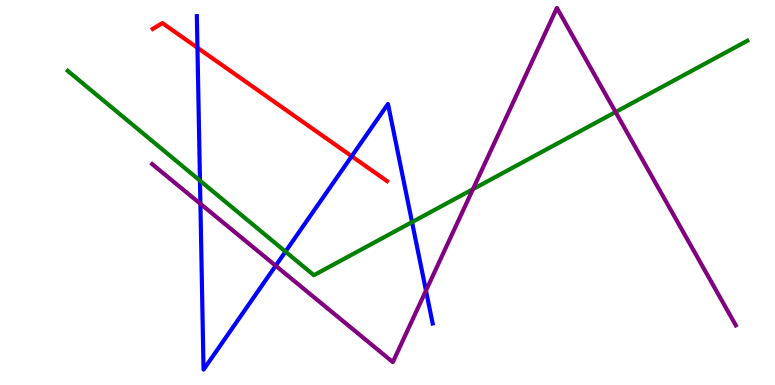[{'lines': ['blue', 'red'], 'intersections': [{'x': 2.55, 'y': 8.76}, {'x': 4.54, 'y': 5.94}]}, {'lines': ['green', 'red'], 'intersections': []}, {'lines': ['purple', 'red'], 'intersections': []}, {'lines': ['blue', 'green'], 'intersections': [{'x': 2.58, 'y': 5.31}, {'x': 3.68, 'y': 3.46}, {'x': 5.32, 'y': 4.23}]}, {'lines': ['blue', 'purple'], 'intersections': [{'x': 2.59, 'y': 4.71}, {'x': 3.56, 'y': 3.1}, {'x': 5.5, 'y': 2.45}]}, {'lines': ['green', 'purple'], 'intersections': [{'x': 6.1, 'y': 5.09}, {'x': 7.94, 'y': 7.09}]}]